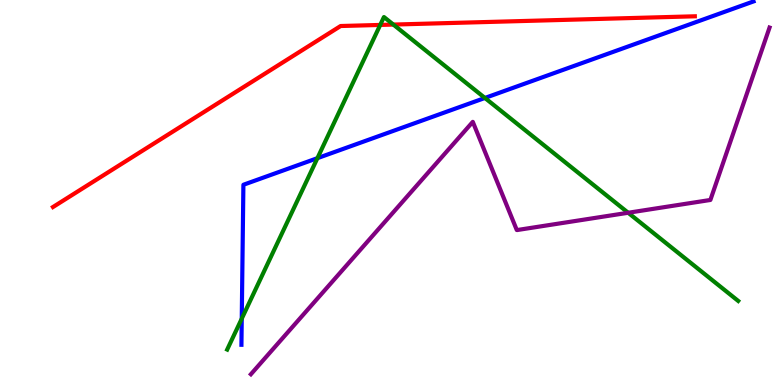[{'lines': ['blue', 'red'], 'intersections': []}, {'lines': ['green', 'red'], 'intersections': [{'x': 4.91, 'y': 9.35}, {'x': 5.08, 'y': 9.36}]}, {'lines': ['purple', 'red'], 'intersections': []}, {'lines': ['blue', 'green'], 'intersections': [{'x': 3.12, 'y': 1.72}, {'x': 4.1, 'y': 5.89}, {'x': 6.26, 'y': 7.46}]}, {'lines': ['blue', 'purple'], 'intersections': []}, {'lines': ['green', 'purple'], 'intersections': [{'x': 8.11, 'y': 4.47}]}]